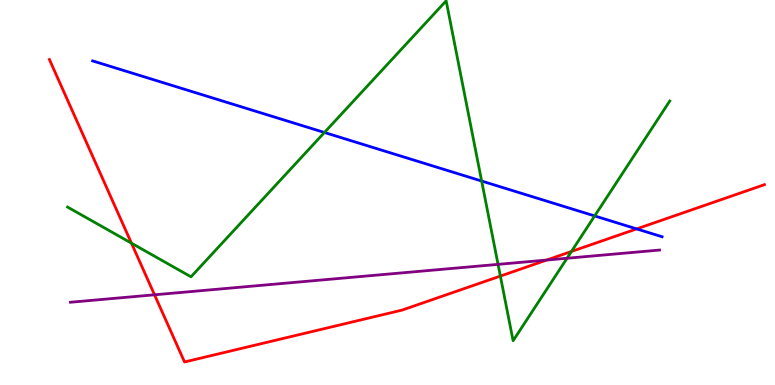[{'lines': ['blue', 'red'], 'intersections': [{'x': 8.21, 'y': 4.05}]}, {'lines': ['green', 'red'], 'intersections': [{'x': 1.7, 'y': 3.68}, {'x': 6.46, 'y': 2.83}, {'x': 7.37, 'y': 3.47}]}, {'lines': ['purple', 'red'], 'intersections': [{'x': 1.99, 'y': 2.34}, {'x': 7.05, 'y': 3.25}]}, {'lines': ['blue', 'green'], 'intersections': [{'x': 4.19, 'y': 6.56}, {'x': 6.21, 'y': 5.3}, {'x': 7.67, 'y': 4.39}]}, {'lines': ['blue', 'purple'], 'intersections': []}, {'lines': ['green', 'purple'], 'intersections': [{'x': 6.43, 'y': 3.13}, {'x': 7.32, 'y': 3.29}]}]